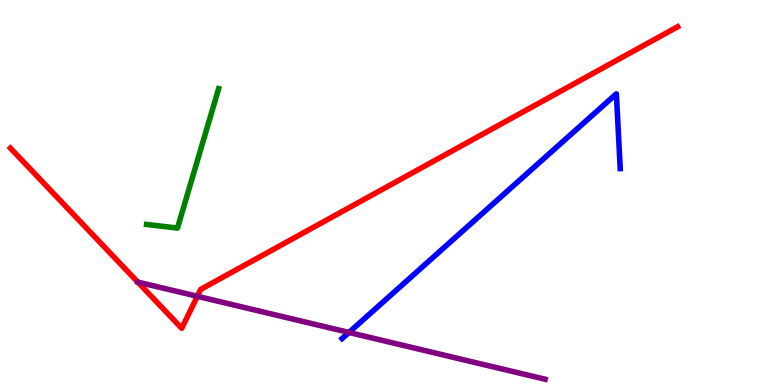[{'lines': ['blue', 'red'], 'intersections': []}, {'lines': ['green', 'red'], 'intersections': []}, {'lines': ['purple', 'red'], 'intersections': [{'x': 2.55, 'y': 2.3}]}, {'lines': ['blue', 'green'], 'intersections': []}, {'lines': ['blue', 'purple'], 'intersections': [{'x': 4.5, 'y': 1.36}]}, {'lines': ['green', 'purple'], 'intersections': []}]